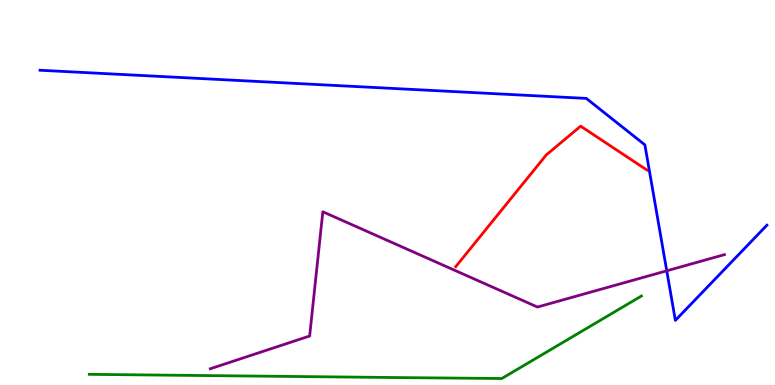[{'lines': ['blue', 'red'], 'intersections': []}, {'lines': ['green', 'red'], 'intersections': []}, {'lines': ['purple', 'red'], 'intersections': []}, {'lines': ['blue', 'green'], 'intersections': []}, {'lines': ['blue', 'purple'], 'intersections': [{'x': 8.6, 'y': 2.97}]}, {'lines': ['green', 'purple'], 'intersections': []}]